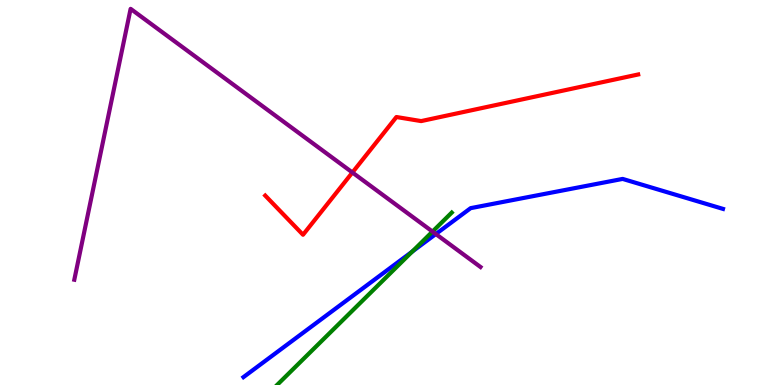[{'lines': ['blue', 'red'], 'intersections': []}, {'lines': ['green', 'red'], 'intersections': []}, {'lines': ['purple', 'red'], 'intersections': [{'x': 4.55, 'y': 5.52}]}, {'lines': ['blue', 'green'], 'intersections': [{'x': 5.32, 'y': 3.46}]}, {'lines': ['blue', 'purple'], 'intersections': [{'x': 5.62, 'y': 3.92}]}, {'lines': ['green', 'purple'], 'intersections': [{'x': 5.58, 'y': 3.98}]}]